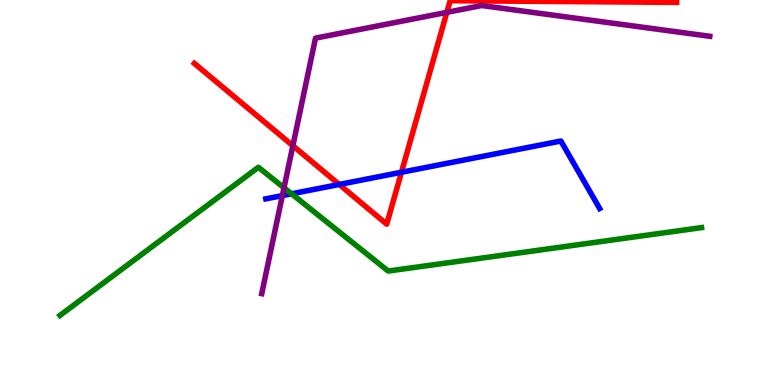[{'lines': ['blue', 'red'], 'intersections': [{'x': 4.38, 'y': 5.21}, {'x': 5.18, 'y': 5.53}]}, {'lines': ['green', 'red'], 'intersections': []}, {'lines': ['purple', 'red'], 'intersections': [{'x': 3.78, 'y': 6.21}, {'x': 5.77, 'y': 9.68}]}, {'lines': ['blue', 'green'], 'intersections': [{'x': 3.76, 'y': 4.97}]}, {'lines': ['blue', 'purple'], 'intersections': [{'x': 3.64, 'y': 4.92}]}, {'lines': ['green', 'purple'], 'intersections': [{'x': 3.66, 'y': 5.12}]}]